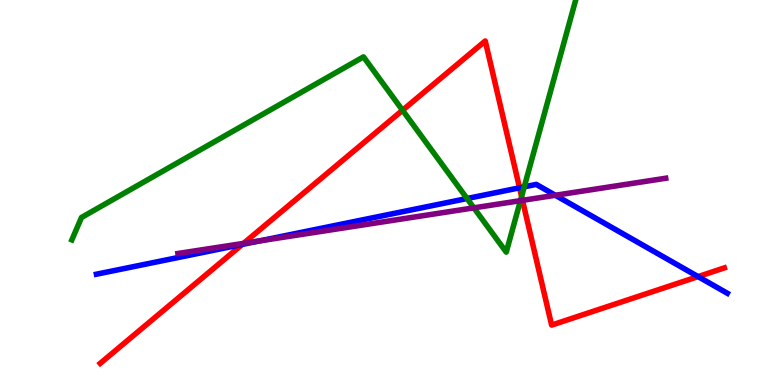[{'lines': ['blue', 'red'], 'intersections': [{'x': 3.13, 'y': 3.65}, {'x': 6.7, 'y': 5.12}, {'x': 9.01, 'y': 2.82}]}, {'lines': ['green', 'red'], 'intersections': [{'x': 5.19, 'y': 7.14}, {'x': 6.73, 'y': 4.9}]}, {'lines': ['purple', 'red'], 'intersections': [{'x': 3.14, 'y': 3.68}, {'x': 6.74, 'y': 4.8}]}, {'lines': ['blue', 'green'], 'intersections': [{'x': 6.03, 'y': 4.84}, {'x': 6.76, 'y': 5.15}]}, {'lines': ['blue', 'purple'], 'intersections': [{'x': 3.35, 'y': 3.74}, {'x': 7.17, 'y': 4.93}]}, {'lines': ['green', 'purple'], 'intersections': [{'x': 6.11, 'y': 4.6}, {'x': 6.72, 'y': 4.79}]}]